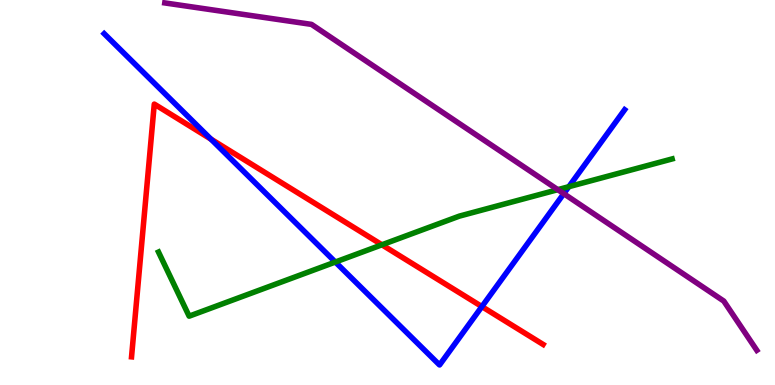[{'lines': ['blue', 'red'], 'intersections': [{'x': 2.72, 'y': 6.39}, {'x': 6.22, 'y': 2.04}]}, {'lines': ['green', 'red'], 'intersections': [{'x': 4.93, 'y': 3.64}]}, {'lines': ['purple', 'red'], 'intersections': []}, {'lines': ['blue', 'green'], 'intersections': [{'x': 4.33, 'y': 3.19}, {'x': 7.34, 'y': 5.15}]}, {'lines': ['blue', 'purple'], 'intersections': [{'x': 7.27, 'y': 4.97}]}, {'lines': ['green', 'purple'], 'intersections': [{'x': 7.2, 'y': 5.07}]}]